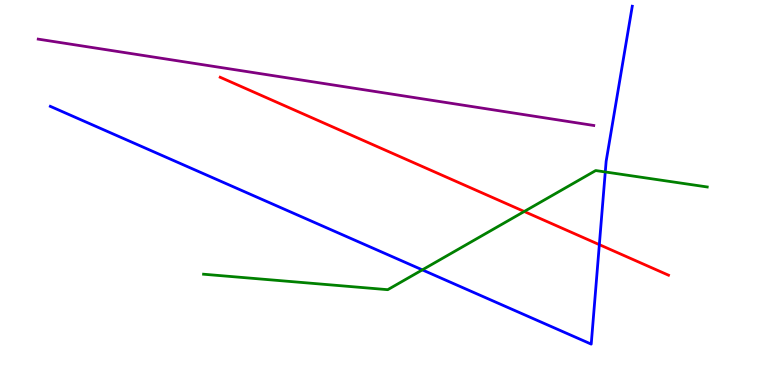[{'lines': ['blue', 'red'], 'intersections': [{'x': 7.73, 'y': 3.65}]}, {'lines': ['green', 'red'], 'intersections': [{'x': 6.76, 'y': 4.51}]}, {'lines': ['purple', 'red'], 'intersections': []}, {'lines': ['blue', 'green'], 'intersections': [{'x': 5.45, 'y': 2.99}, {'x': 7.81, 'y': 5.53}]}, {'lines': ['blue', 'purple'], 'intersections': []}, {'lines': ['green', 'purple'], 'intersections': []}]